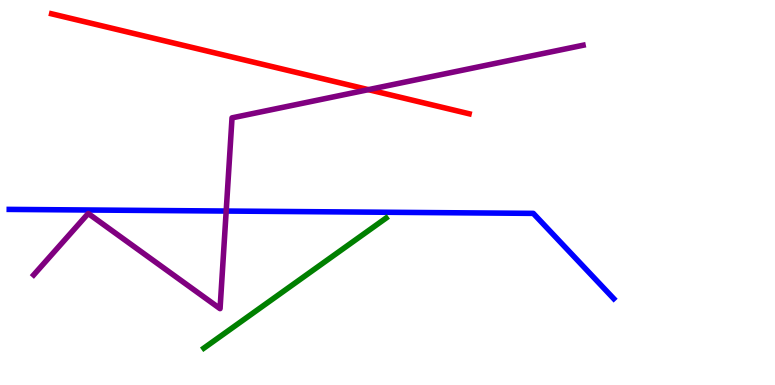[{'lines': ['blue', 'red'], 'intersections': []}, {'lines': ['green', 'red'], 'intersections': []}, {'lines': ['purple', 'red'], 'intersections': [{'x': 4.75, 'y': 7.67}]}, {'lines': ['blue', 'green'], 'intersections': []}, {'lines': ['blue', 'purple'], 'intersections': [{'x': 2.92, 'y': 4.52}]}, {'lines': ['green', 'purple'], 'intersections': []}]